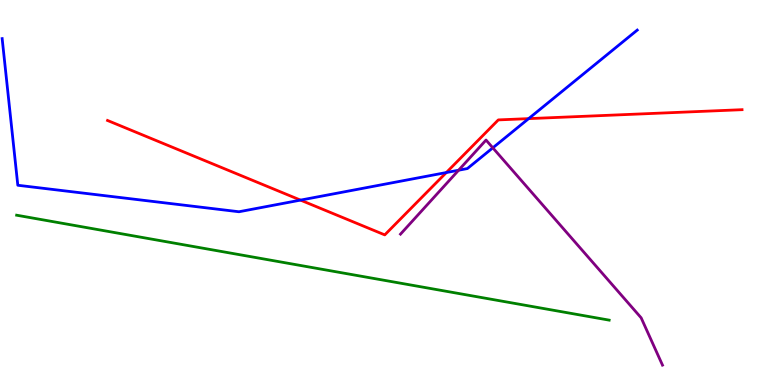[{'lines': ['blue', 'red'], 'intersections': [{'x': 3.88, 'y': 4.8}, {'x': 5.76, 'y': 5.52}, {'x': 6.82, 'y': 6.92}]}, {'lines': ['green', 'red'], 'intersections': []}, {'lines': ['purple', 'red'], 'intersections': []}, {'lines': ['blue', 'green'], 'intersections': []}, {'lines': ['blue', 'purple'], 'intersections': [{'x': 5.92, 'y': 5.58}, {'x': 6.36, 'y': 6.16}]}, {'lines': ['green', 'purple'], 'intersections': []}]